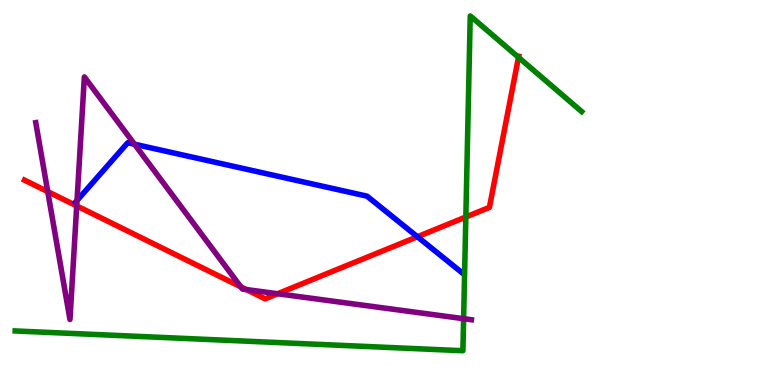[{'lines': ['blue', 'red'], 'intersections': [{'x': 5.39, 'y': 3.85}]}, {'lines': ['green', 'red'], 'intersections': [{'x': 6.01, 'y': 4.36}, {'x': 6.69, 'y': 8.51}]}, {'lines': ['purple', 'red'], 'intersections': [{'x': 0.616, 'y': 5.02}, {'x': 0.99, 'y': 4.65}, {'x': 3.11, 'y': 2.55}, {'x': 3.18, 'y': 2.48}, {'x': 3.58, 'y': 2.37}]}, {'lines': ['blue', 'green'], 'intersections': []}, {'lines': ['blue', 'purple'], 'intersections': [{'x': 0.994, 'y': 4.79}, {'x': 1.74, 'y': 6.25}]}, {'lines': ['green', 'purple'], 'intersections': [{'x': 5.98, 'y': 1.72}]}]